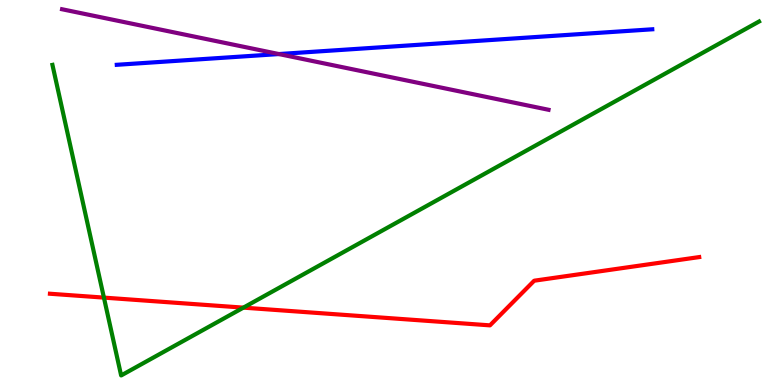[{'lines': ['blue', 'red'], 'intersections': []}, {'lines': ['green', 'red'], 'intersections': [{'x': 1.34, 'y': 2.27}, {'x': 3.14, 'y': 2.01}]}, {'lines': ['purple', 'red'], 'intersections': []}, {'lines': ['blue', 'green'], 'intersections': []}, {'lines': ['blue', 'purple'], 'intersections': [{'x': 3.6, 'y': 8.6}]}, {'lines': ['green', 'purple'], 'intersections': []}]